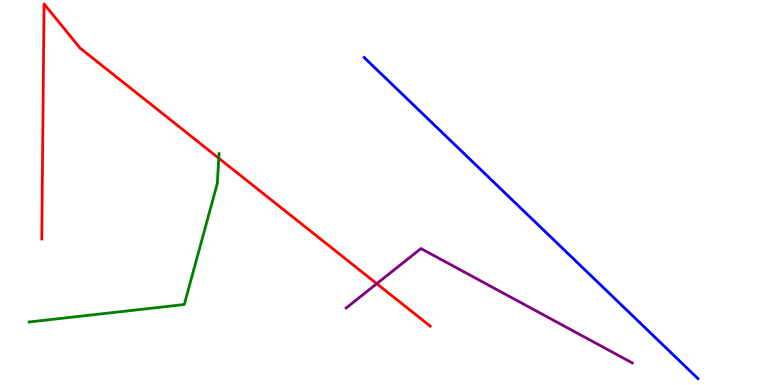[{'lines': ['blue', 'red'], 'intersections': []}, {'lines': ['green', 'red'], 'intersections': [{'x': 2.82, 'y': 5.89}]}, {'lines': ['purple', 'red'], 'intersections': [{'x': 4.86, 'y': 2.63}]}, {'lines': ['blue', 'green'], 'intersections': []}, {'lines': ['blue', 'purple'], 'intersections': []}, {'lines': ['green', 'purple'], 'intersections': []}]